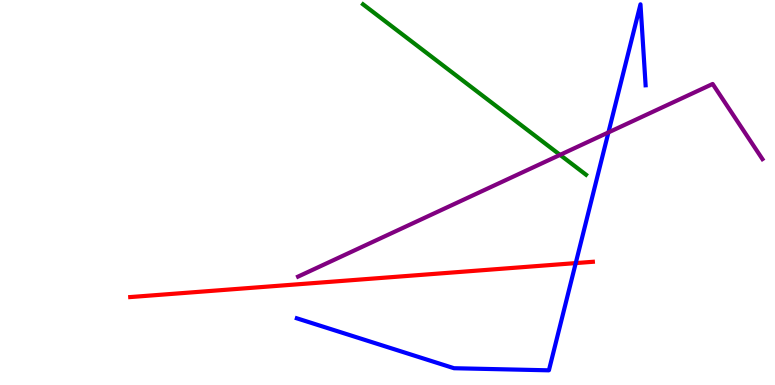[{'lines': ['blue', 'red'], 'intersections': [{'x': 7.43, 'y': 3.17}]}, {'lines': ['green', 'red'], 'intersections': []}, {'lines': ['purple', 'red'], 'intersections': []}, {'lines': ['blue', 'green'], 'intersections': []}, {'lines': ['blue', 'purple'], 'intersections': [{'x': 7.85, 'y': 6.56}]}, {'lines': ['green', 'purple'], 'intersections': [{'x': 7.23, 'y': 5.98}]}]